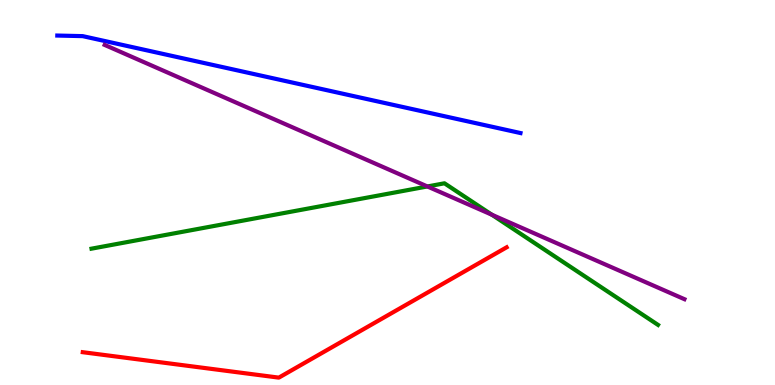[{'lines': ['blue', 'red'], 'intersections': []}, {'lines': ['green', 'red'], 'intersections': []}, {'lines': ['purple', 'red'], 'intersections': []}, {'lines': ['blue', 'green'], 'intersections': []}, {'lines': ['blue', 'purple'], 'intersections': []}, {'lines': ['green', 'purple'], 'intersections': [{'x': 5.51, 'y': 5.16}, {'x': 6.35, 'y': 4.42}]}]